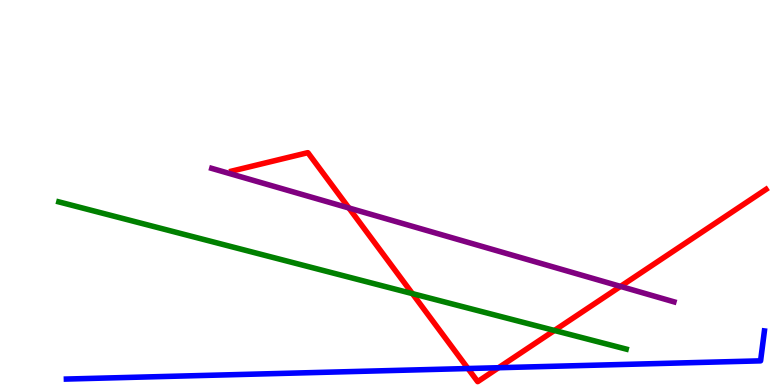[{'lines': ['blue', 'red'], 'intersections': [{'x': 6.04, 'y': 0.428}, {'x': 6.43, 'y': 0.449}]}, {'lines': ['green', 'red'], 'intersections': [{'x': 5.32, 'y': 2.37}, {'x': 7.15, 'y': 1.42}]}, {'lines': ['purple', 'red'], 'intersections': [{'x': 4.5, 'y': 4.6}, {'x': 8.01, 'y': 2.56}]}, {'lines': ['blue', 'green'], 'intersections': []}, {'lines': ['blue', 'purple'], 'intersections': []}, {'lines': ['green', 'purple'], 'intersections': []}]